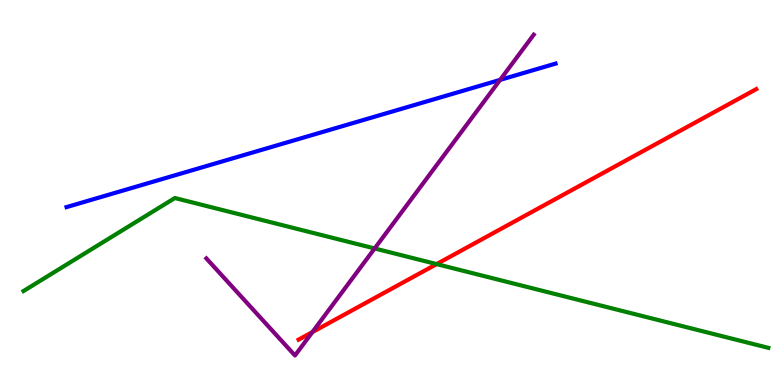[{'lines': ['blue', 'red'], 'intersections': []}, {'lines': ['green', 'red'], 'intersections': [{'x': 5.63, 'y': 3.14}]}, {'lines': ['purple', 'red'], 'intersections': [{'x': 4.03, 'y': 1.37}]}, {'lines': ['blue', 'green'], 'intersections': []}, {'lines': ['blue', 'purple'], 'intersections': [{'x': 6.45, 'y': 7.93}]}, {'lines': ['green', 'purple'], 'intersections': [{'x': 4.83, 'y': 3.55}]}]